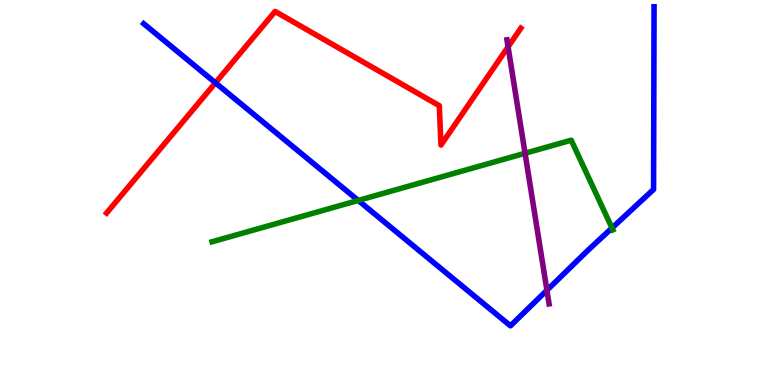[{'lines': ['blue', 'red'], 'intersections': [{'x': 2.78, 'y': 7.85}]}, {'lines': ['green', 'red'], 'intersections': []}, {'lines': ['purple', 'red'], 'intersections': [{'x': 6.56, 'y': 8.78}]}, {'lines': ['blue', 'green'], 'intersections': [{'x': 4.62, 'y': 4.79}, {'x': 7.9, 'y': 4.08}]}, {'lines': ['blue', 'purple'], 'intersections': [{'x': 7.06, 'y': 2.46}]}, {'lines': ['green', 'purple'], 'intersections': [{'x': 6.77, 'y': 6.02}]}]